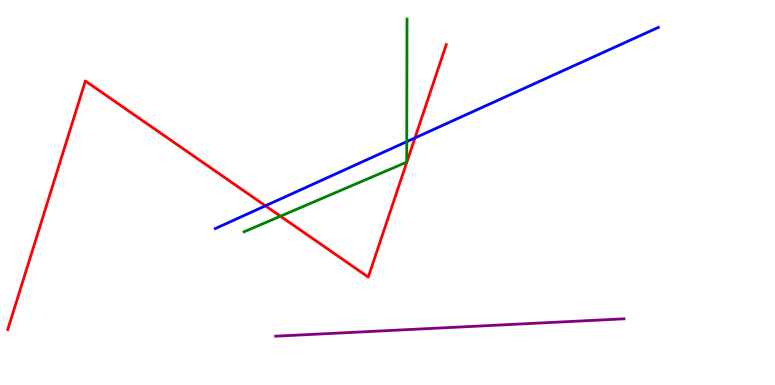[{'lines': ['blue', 'red'], 'intersections': [{'x': 3.43, 'y': 4.65}, {'x': 5.35, 'y': 6.42}]}, {'lines': ['green', 'red'], 'intersections': [{'x': 3.62, 'y': 4.38}]}, {'lines': ['purple', 'red'], 'intersections': []}, {'lines': ['blue', 'green'], 'intersections': [{'x': 5.25, 'y': 6.32}]}, {'lines': ['blue', 'purple'], 'intersections': []}, {'lines': ['green', 'purple'], 'intersections': []}]